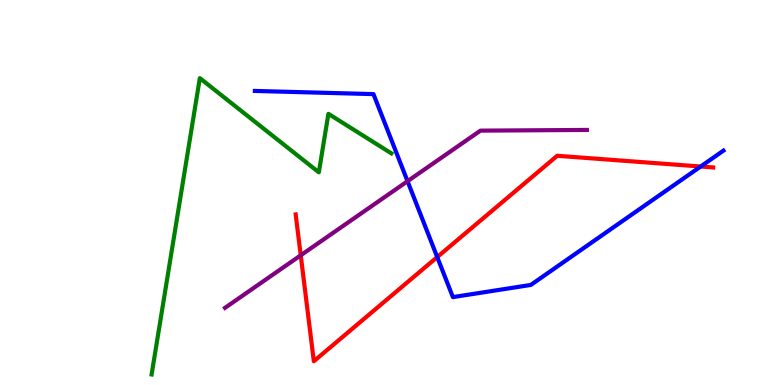[{'lines': ['blue', 'red'], 'intersections': [{'x': 5.64, 'y': 3.32}, {'x': 9.04, 'y': 5.67}]}, {'lines': ['green', 'red'], 'intersections': []}, {'lines': ['purple', 'red'], 'intersections': [{'x': 3.88, 'y': 3.37}]}, {'lines': ['blue', 'green'], 'intersections': []}, {'lines': ['blue', 'purple'], 'intersections': [{'x': 5.26, 'y': 5.29}]}, {'lines': ['green', 'purple'], 'intersections': []}]